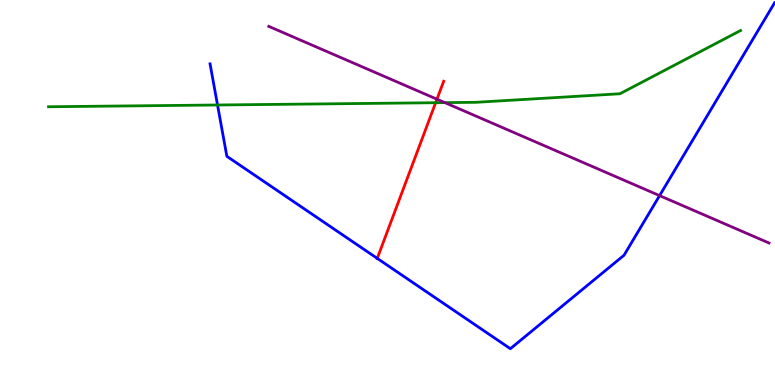[{'lines': ['blue', 'red'], 'intersections': [{'x': 4.87, 'y': 3.29}]}, {'lines': ['green', 'red'], 'intersections': [{'x': 5.62, 'y': 7.33}]}, {'lines': ['purple', 'red'], 'intersections': [{'x': 5.64, 'y': 7.42}]}, {'lines': ['blue', 'green'], 'intersections': [{'x': 2.81, 'y': 7.27}]}, {'lines': ['blue', 'purple'], 'intersections': [{'x': 8.51, 'y': 4.92}]}, {'lines': ['green', 'purple'], 'intersections': [{'x': 5.74, 'y': 7.33}]}]